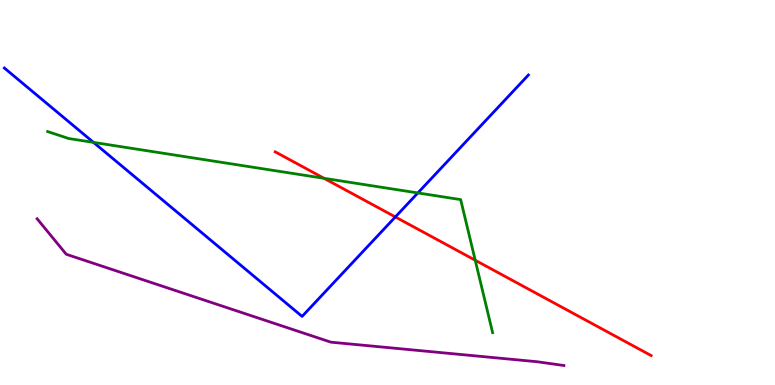[{'lines': ['blue', 'red'], 'intersections': [{'x': 5.1, 'y': 4.36}]}, {'lines': ['green', 'red'], 'intersections': [{'x': 4.18, 'y': 5.37}, {'x': 6.13, 'y': 3.24}]}, {'lines': ['purple', 'red'], 'intersections': []}, {'lines': ['blue', 'green'], 'intersections': [{'x': 1.21, 'y': 6.3}, {'x': 5.39, 'y': 4.99}]}, {'lines': ['blue', 'purple'], 'intersections': []}, {'lines': ['green', 'purple'], 'intersections': []}]